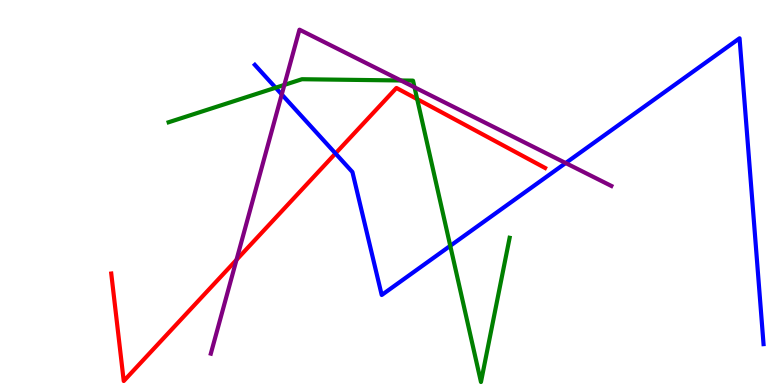[{'lines': ['blue', 'red'], 'intersections': [{'x': 4.33, 'y': 6.01}]}, {'lines': ['green', 'red'], 'intersections': [{'x': 5.38, 'y': 7.43}]}, {'lines': ['purple', 'red'], 'intersections': [{'x': 3.05, 'y': 3.25}]}, {'lines': ['blue', 'green'], 'intersections': [{'x': 3.56, 'y': 7.72}, {'x': 5.81, 'y': 3.61}]}, {'lines': ['blue', 'purple'], 'intersections': [{'x': 3.64, 'y': 7.55}, {'x': 7.3, 'y': 5.77}]}, {'lines': ['green', 'purple'], 'intersections': [{'x': 3.67, 'y': 7.79}, {'x': 5.17, 'y': 7.91}, {'x': 5.35, 'y': 7.73}]}]